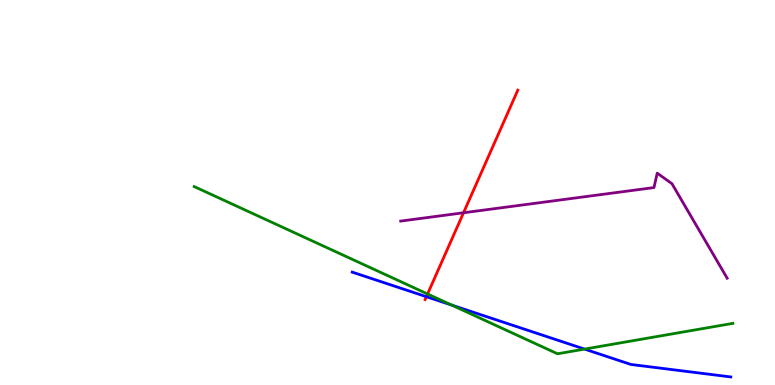[{'lines': ['blue', 'red'], 'intersections': [{'x': 5.5, 'y': 2.29}]}, {'lines': ['green', 'red'], 'intersections': [{'x': 5.52, 'y': 2.36}]}, {'lines': ['purple', 'red'], 'intersections': [{'x': 5.98, 'y': 4.47}]}, {'lines': ['blue', 'green'], 'intersections': [{'x': 5.83, 'y': 2.08}, {'x': 7.54, 'y': 0.933}]}, {'lines': ['blue', 'purple'], 'intersections': []}, {'lines': ['green', 'purple'], 'intersections': []}]